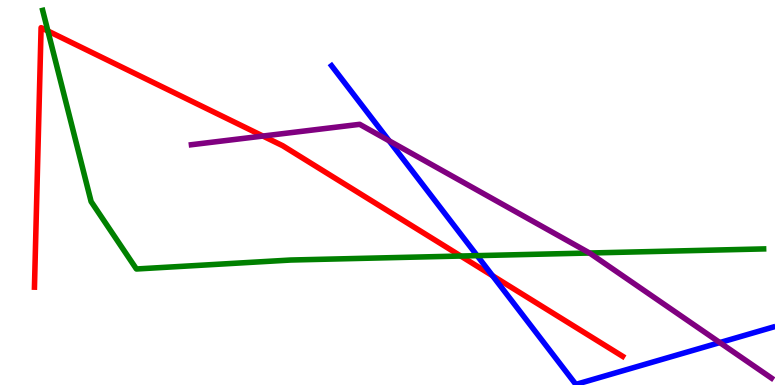[{'lines': ['blue', 'red'], 'intersections': [{'x': 6.36, 'y': 2.84}]}, {'lines': ['green', 'red'], 'intersections': [{'x': 0.618, 'y': 9.19}, {'x': 5.95, 'y': 3.35}]}, {'lines': ['purple', 'red'], 'intersections': [{'x': 3.39, 'y': 6.47}]}, {'lines': ['blue', 'green'], 'intersections': [{'x': 6.16, 'y': 3.36}]}, {'lines': ['blue', 'purple'], 'intersections': [{'x': 5.02, 'y': 6.34}, {'x': 9.29, 'y': 1.1}]}, {'lines': ['green', 'purple'], 'intersections': [{'x': 7.61, 'y': 3.43}]}]